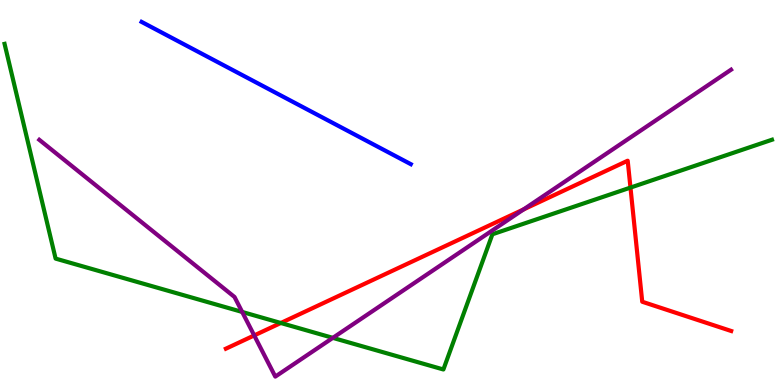[{'lines': ['blue', 'red'], 'intersections': []}, {'lines': ['green', 'red'], 'intersections': [{'x': 3.62, 'y': 1.61}, {'x': 8.14, 'y': 5.13}]}, {'lines': ['purple', 'red'], 'intersections': [{'x': 3.28, 'y': 1.29}, {'x': 6.76, 'y': 4.56}]}, {'lines': ['blue', 'green'], 'intersections': []}, {'lines': ['blue', 'purple'], 'intersections': []}, {'lines': ['green', 'purple'], 'intersections': [{'x': 3.13, 'y': 1.9}, {'x': 4.29, 'y': 1.22}]}]